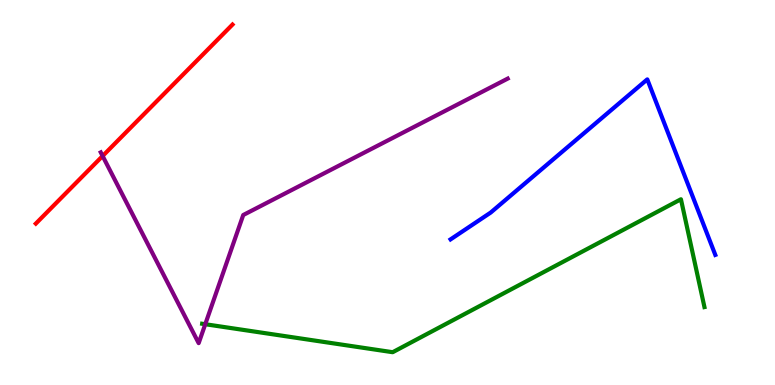[{'lines': ['blue', 'red'], 'intersections': []}, {'lines': ['green', 'red'], 'intersections': []}, {'lines': ['purple', 'red'], 'intersections': [{'x': 1.32, 'y': 5.95}]}, {'lines': ['blue', 'green'], 'intersections': []}, {'lines': ['blue', 'purple'], 'intersections': []}, {'lines': ['green', 'purple'], 'intersections': [{'x': 2.65, 'y': 1.58}]}]